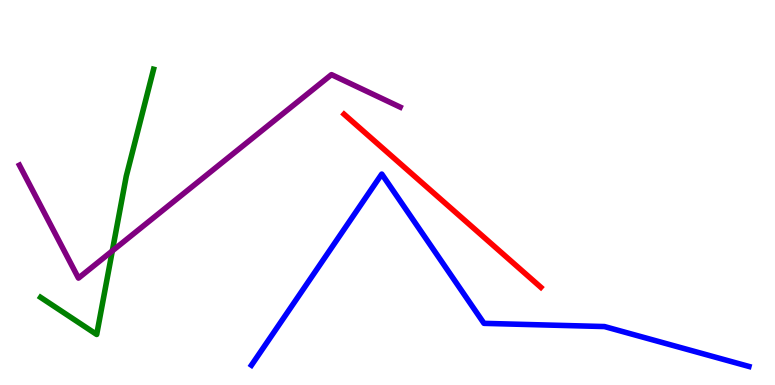[{'lines': ['blue', 'red'], 'intersections': []}, {'lines': ['green', 'red'], 'intersections': []}, {'lines': ['purple', 'red'], 'intersections': []}, {'lines': ['blue', 'green'], 'intersections': []}, {'lines': ['blue', 'purple'], 'intersections': []}, {'lines': ['green', 'purple'], 'intersections': [{'x': 1.45, 'y': 3.48}]}]